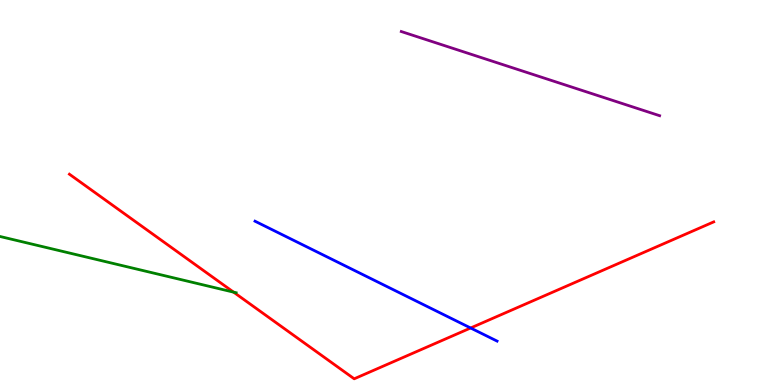[{'lines': ['blue', 'red'], 'intersections': [{'x': 6.07, 'y': 1.48}]}, {'lines': ['green', 'red'], 'intersections': [{'x': 3.01, 'y': 2.41}]}, {'lines': ['purple', 'red'], 'intersections': []}, {'lines': ['blue', 'green'], 'intersections': []}, {'lines': ['blue', 'purple'], 'intersections': []}, {'lines': ['green', 'purple'], 'intersections': []}]